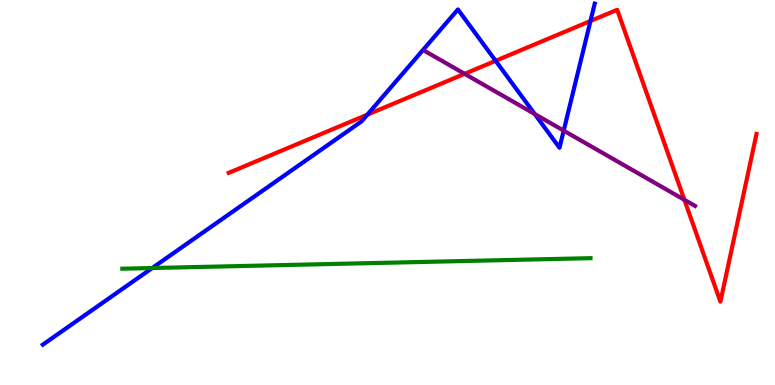[{'lines': ['blue', 'red'], 'intersections': [{'x': 4.74, 'y': 7.02}, {'x': 6.4, 'y': 8.42}, {'x': 7.62, 'y': 9.45}]}, {'lines': ['green', 'red'], 'intersections': []}, {'lines': ['purple', 'red'], 'intersections': [{'x': 6.0, 'y': 8.08}, {'x': 8.83, 'y': 4.81}]}, {'lines': ['blue', 'green'], 'intersections': [{'x': 1.96, 'y': 3.04}]}, {'lines': ['blue', 'purple'], 'intersections': [{'x': 6.9, 'y': 7.04}, {'x': 7.27, 'y': 6.61}]}, {'lines': ['green', 'purple'], 'intersections': []}]